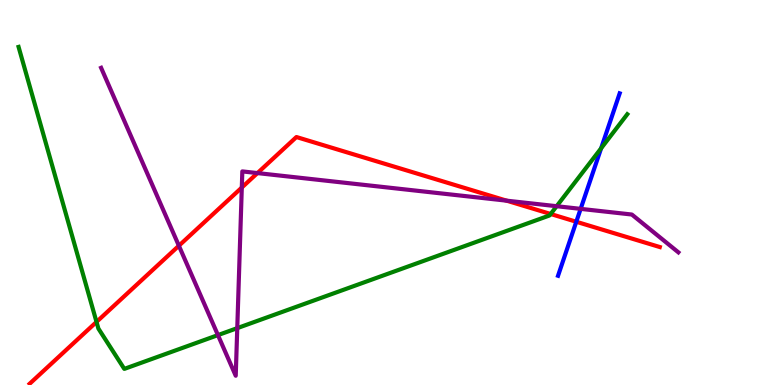[{'lines': ['blue', 'red'], 'intersections': [{'x': 7.44, 'y': 4.24}]}, {'lines': ['green', 'red'], 'intersections': [{'x': 1.25, 'y': 1.64}, {'x': 7.11, 'y': 4.44}]}, {'lines': ['purple', 'red'], 'intersections': [{'x': 2.31, 'y': 3.62}, {'x': 3.12, 'y': 5.13}, {'x': 3.32, 'y': 5.5}, {'x': 6.54, 'y': 4.79}]}, {'lines': ['blue', 'green'], 'intersections': [{'x': 7.76, 'y': 6.15}]}, {'lines': ['blue', 'purple'], 'intersections': [{'x': 7.49, 'y': 4.57}]}, {'lines': ['green', 'purple'], 'intersections': [{'x': 2.81, 'y': 1.3}, {'x': 3.06, 'y': 1.48}, {'x': 7.18, 'y': 4.64}]}]